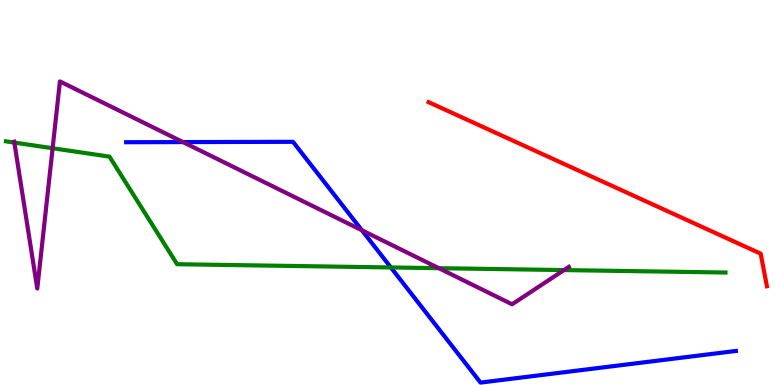[{'lines': ['blue', 'red'], 'intersections': []}, {'lines': ['green', 'red'], 'intersections': []}, {'lines': ['purple', 'red'], 'intersections': []}, {'lines': ['blue', 'green'], 'intersections': [{'x': 5.04, 'y': 3.05}]}, {'lines': ['blue', 'purple'], 'intersections': [{'x': 2.36, 'y': 6.31}, {'x': 4.67, 'y': 4.02}]}, {'lines': ['green', 'purple'], 'intersections': [{'x': 0.185, 'y': 6.3}, {'x': 0.679, 'y': 6.15}, {'x': 5.66, 'y': 3.03}, {'x': 7.28, 'y': 2.99}]}]